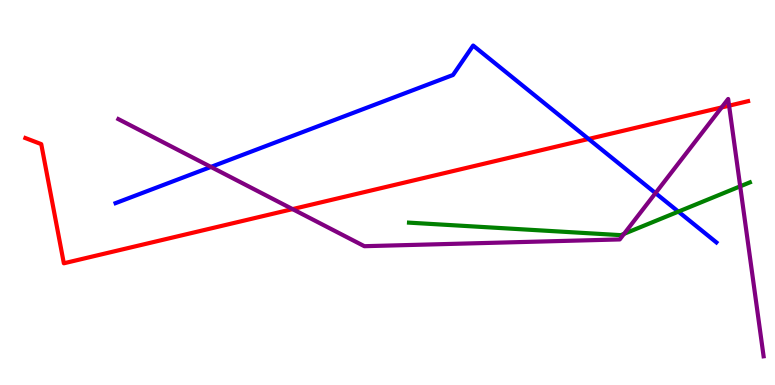[{'lines': ['blue', 'red'], 'intersections': [{'x': 7.59, 'y': 6.39}]}, {'lines': ['green', 'red'], 'intersections': []}, {'lines': ['purple', 'red'], 'intersections': [{'x': 3.77, 'y': 4.57}, {'x': 9.31, 'y': 7.21}, {'x': 9.41, 'y': 7.26}]}, {'lines': ['blue', 'green'], 'intersections': [{'x': 8.75, 'y': 4.5}]}, {'lines': ['blue', 'purple'], 'intersections': [{'x': 2.72, 'y': 5.66}, {'x': 8.46, 'y': 4.98}]}, {'lines': ['green', 'purple'], 'intersections': [{'x': 8.05, 'y': 3.93}, {'x': 9.55, 'y': 5.16}]}]